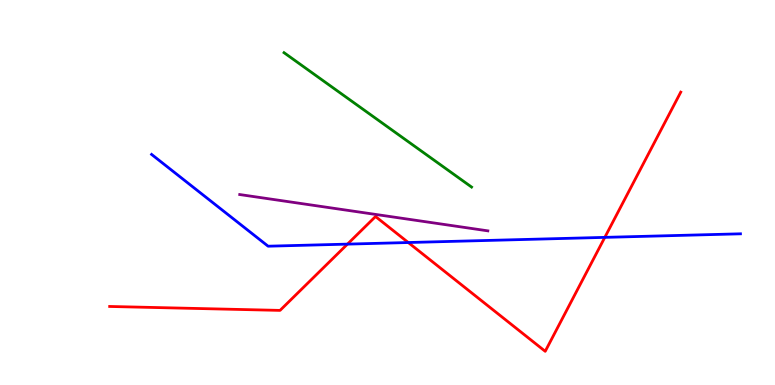[{'lines': ['blue', 'red'], 'intersections': [{'x': 4.48, 'y': 3.66}, {'x': 5.27, 'y': 3.7}, {'x': 7.8, 'y': 3.83}]}, {'lines': ['green', 'red'], 'intersections': []}, {'lines': ['purple', 'red'], 'intersections': []}, {'lines': ['blue', 'green'], 'intersections': []}, {'lines': ['blue', 'purple'], 'intersections': []}, {'lines': ['green', 'purple'], 'intersections': []}]